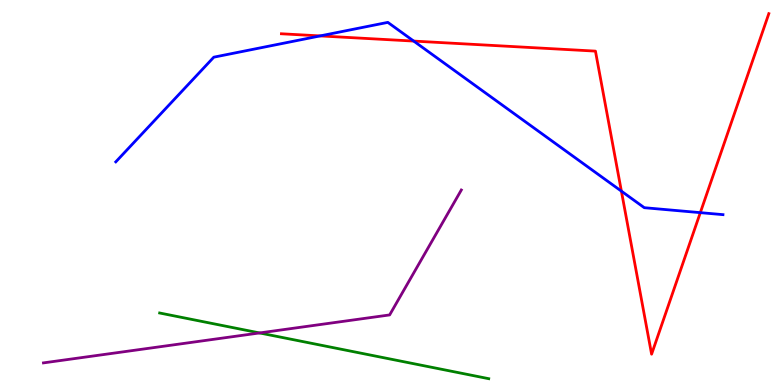[{'lines': ['blue', 'red'], 'intersections': [{'x': 4.13, 'y': 9.07}, {'x': 5.34, 'y': 8.93}, {'x': 8.02, 'y': 5.04}, {'x': 9.04, 'y': 4.48}]}, {'lines': ['green', 'red'], 'intersections': []}, {'lines': ['purple', 'red'], 'intersections': []}, {'lines': ['blue', 'green'], 'intersections': []}, {'lines': ['blue', 'purple'], 'intersections': []}, {'lines': ['green', 'purple'], 'intersections': [{'x': 3.35, 'y': 1.35}]}]